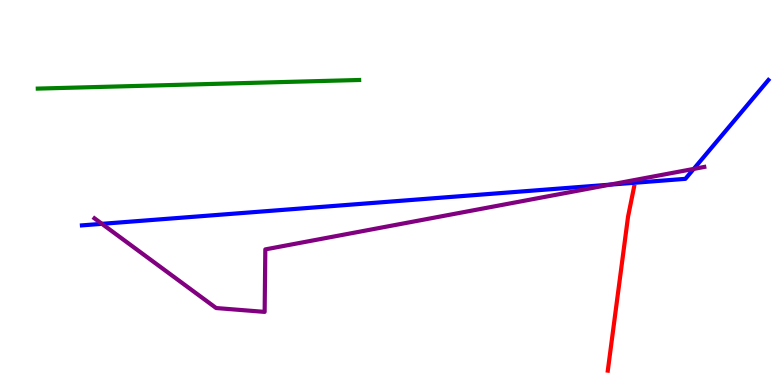[{'lines': ['blue', 'red'], 'intersections': []}, {'lines': ['green', 'red'], 'intersections': []}, {'lines': ['purple', 'red'], 'intersections': []}, {'lines': ['blue', 'green'], 'intersections': []}, {'lines': ['blue', 'purple'], 'intersections': [{'x': 1.32, 'y': 4.19}, {'x': 7.87, 'y': 5.2}, {'x': 8.95, 'y': 5.61}]}, {'lines': ['green', 'purple'], 'intersections': []}]